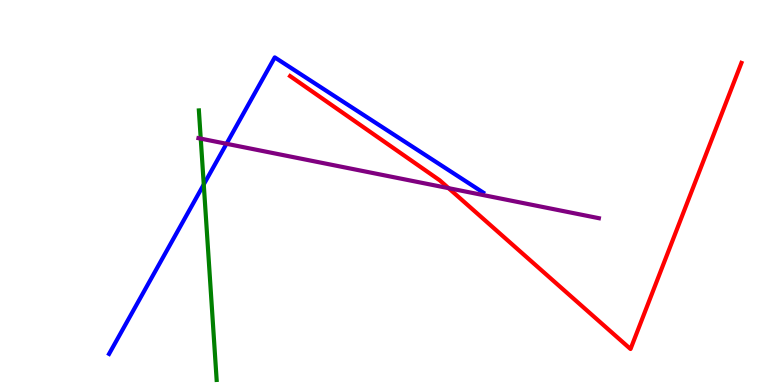[{'lines': ['blue', 'red'], 'intersections': []}, {'lines': ['green', 'red'], 'intersections': []}, {'lines': ['purple', 'red'], 'intersections': [{'x': 5.79, 'y': 5.11}]}, {'lines': ['blue', 'green'], 'intersections': [{'x': 2.63, 'y': 5.21}]}, {'lines': ['blue', 'purple'], 'intersections': [{'x': 2.92, 'y': 6.27}]}, {'lines': ['green', 'purple'], 'intersections': [{'x': 2.59, 'y': 6.4}]}]